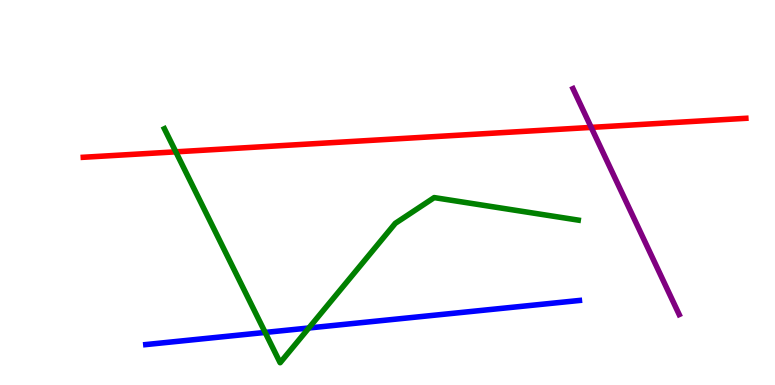[{'lines': ['blue', 'red'], 'intersections': []}, {'lines': ['green', 'red'], 'intersections': [{'x': 2.27, 'y': 6.06}]}, {'lines': ['purple', 'red'], 'intersections': [{'x': 7.63, 'y': 6.69}]}, {'lines': ['blue', 'green'], 'intersections': [{'x': 3.42, 'y': 1.37}, {'x': 3.98, 'y': 1.48}]}, {'lines': ['blue', 'purple'], 'intersections': []}, {'lines': ['green', 'purple'], 'intersections': []}]